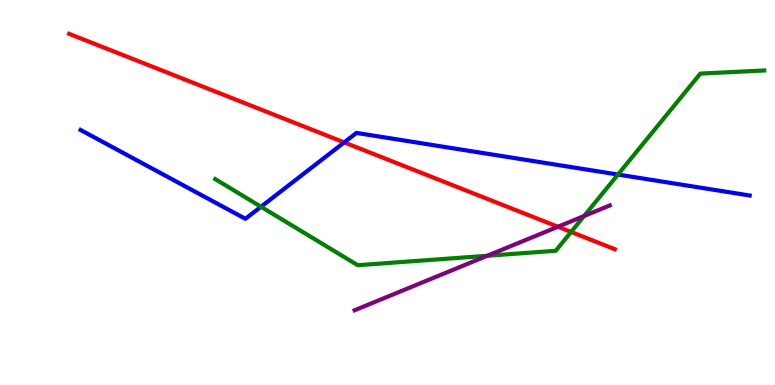[{'lines': ['blue', 'red'], 'intersections': [{'x': 4.44, 'y': 6.3}]}, {'lines': ['green', 'red'], 'intersections': [{'x': 7.37, 'y': 3.98}]}, {'lines': ['purple', 'red'], 'intersections': [{'x': 7.2, 'y': 4.11}]}, {'lines': ['blue', 'green'], 'intersections': [{'x': 3.37, 'y': 4.63}, {'x': 7.97, 'y': 5.47}]}, {'lines': ['blue', 'purple'], 'intersections': []}, {'lines': ['green', 'purple'], 'intersections': [{'x': 6.29, 'y': 3.36}, {'x': 7.54, 'y': 4.39}]}]